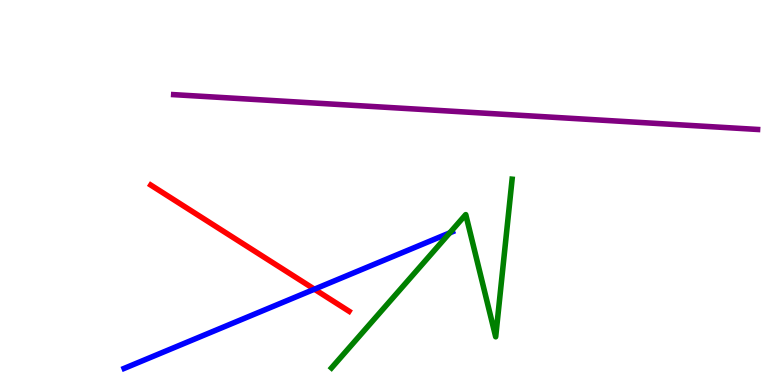[{'lines': ['blue', 'red'], 'intersections': [{'x': 4.06, 'y': 2.49}]}, {'lines': ['green', 'red'], 'intersections': []}, {'lines': ['purple', 'red'], 'intersections': []}, {'lines': ['blue', 'green'], 'intersections': [{'x': 5.8, 'y': 3.95}]}, {'lines': ['blue', 'purple'], 'intersections': []}, {'lines': ['green', 'purple'], 'intersections': []}]